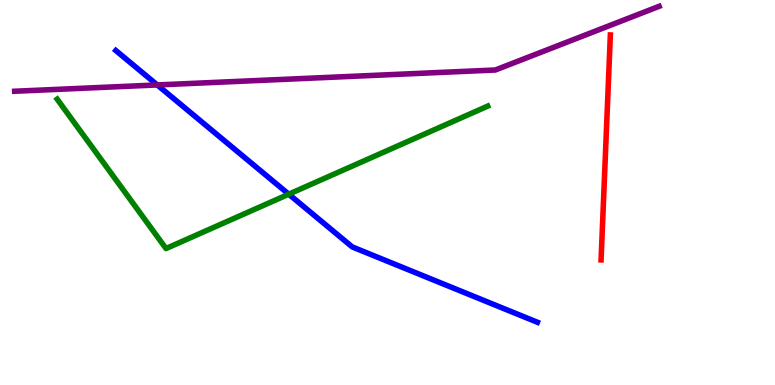[{'lines': ['blue', 'red'], 'intersections': []}, {'lines': ['green', 'red'], 'intersections': []}, {'lines': ['purple', 'red'], 'intersections': []}, {'lines': ['blue', 'green'], 'intersections': [{'x': 3.73, 'y': 4.96}]}, {'lines': ['blue', 'purple'], 'intersections': [{'x': 2.03, 'y': 7.79}]}, {'lines': ['green', 'purple'], 'intersections': []}]